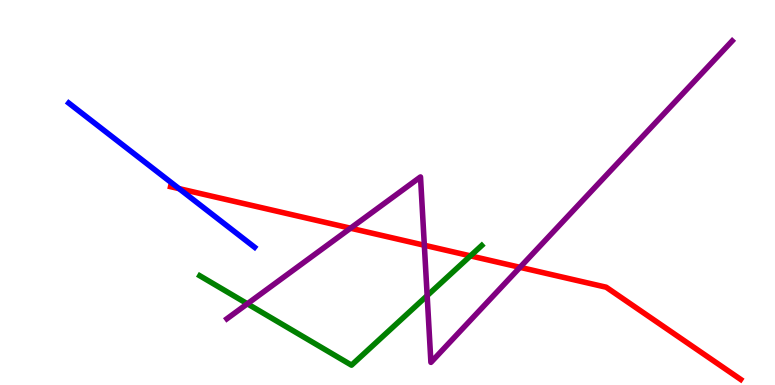[{'lines': ['blue', 'red'], 'intersections': [{'x': 2.31, 'y': 5.1}]}, {'lines': ['green', 'red'], 'intersections': [{'x': 6.07, 'y': 3.35}]}, {'lines': ['purple', 'red'], 'intersections': [{'x': 4.52, 'y': 4.07}, {'x': 5.48, 'y': 3.63}, {'x': 6.71, 'y': 3.06}]}, {'lines': ['blue', 'green'], 'intersections': []}, {'lines': ['blue', 'purple'], 'intersections': []}, {'lines': ['green', 'purple'], 'intersections': [{'x': 3.19, 'y': 2.11}, {'x': 5.51, 'y': 2.32}]}]